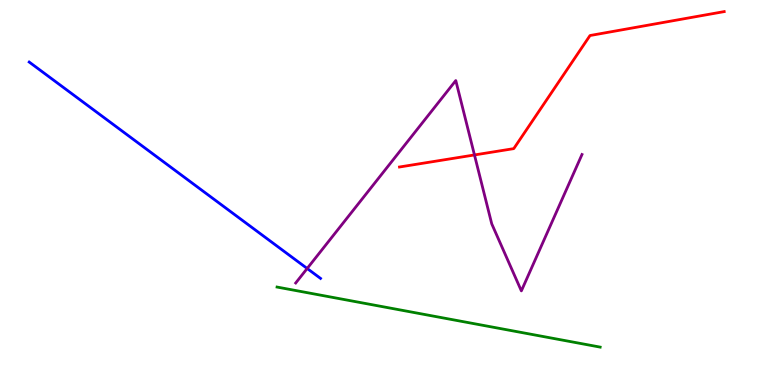[{'lines': ['blue', 'red'], 'intersections': []}, {'lines': ['green', 'red'], 'intersections': []}, {'lines': ['purple', 'red'], 'intersections': [{'x': 6.12, 'y': 5.98}]}, {'lines': ['blue', 'green'], 'intersections': []}, {'lines': ['blue', 'purple'], 'intersections': [{'x': 3.96, 'y': 3.03}]}, {'lines': ['green', 'purple'], 'intersections': []}]